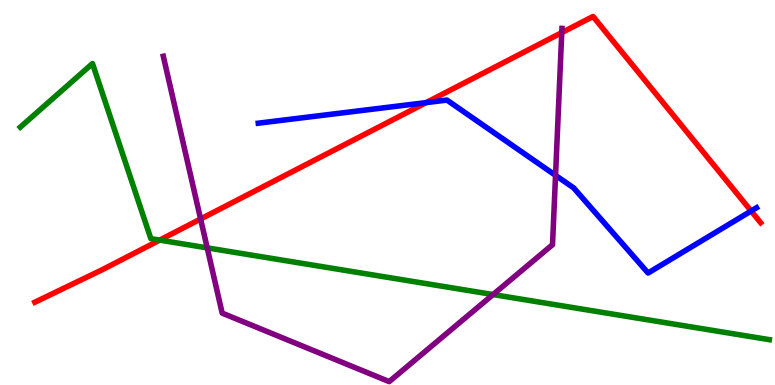[{'lines': ['blue', 'red'], 'intersections': [{'x': 5.5, 'y': 7.33}, {'x': 9.69, 'y': 4.52}]}, {'lines': ['green', 'red'], 'intersections': [{'x': 2.06, 'y': 3.76}]}, {'lines': ['purple', 'red'], 'intersections': [{'x': 2.59, 'y': 4.31}, {'x': 7.25, 'y': 9.15}]}, {'lines': ['blue', 'green'], 'intersections': []}, {'lines': ['blue', 'purple'], 'intersections': [{'x': 7.17, 'y': 5.45}]}, {'lines': ['green', 'purple'], 'intersections': [{'x': 2.67, 'y': 3.56}, {'x': 6.36, 'y': 2.35}]}]